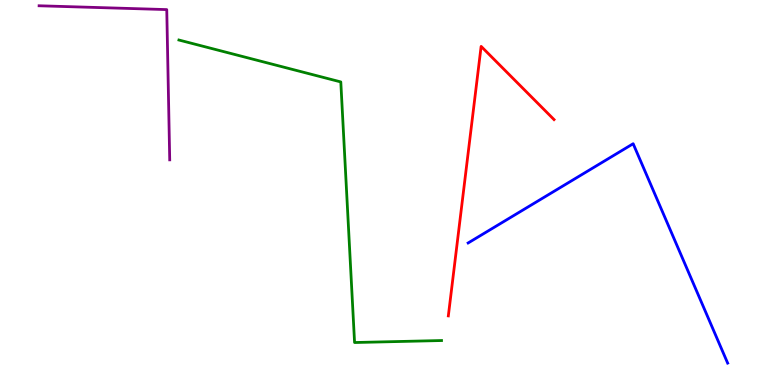[{'lines': ['blue', 'red'], 'intersections': []}, {'lines': ['green', 'red'], 'intersections': []}, {'lines': ['purple', 'red'], 'intersections': []}, {'lines': ['blue', 'green'], 'intersections': []}, {'lines': ['blue', 'purple'], 'intersections': []}, {'lines': ['green', 'purple'], 'intersections': []}]